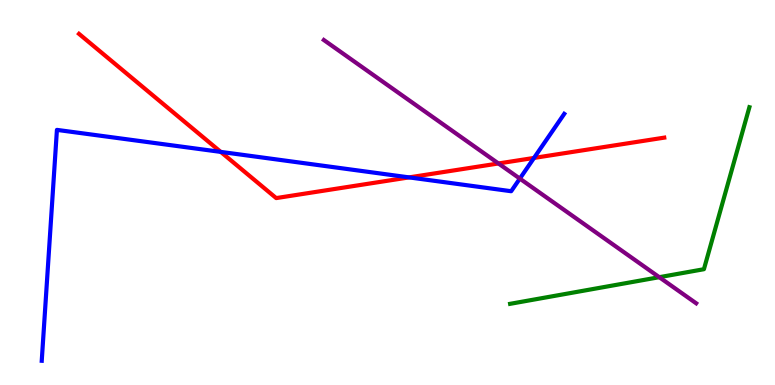[{'lines': ['blue', 'red'], 'intersections': [{'x': 2.85, 'y': 6.05}, {'x': 5.28, 'y': 5.39}, {'x': 6.89, 'y': 5.9}]}, {'lines': ['green', 'red'], 'intersections': []}, {'lines': ['purple', 'red'], 'intersections': [{'x': 6.43, 'y': 5.75}]}, {'lines': ['blue', 'green'], 'intersections': []}, {'lines': ['blue', 'purple'], 'intersections': [{'x': 6.71, 'y': 5.36}]}, {'lines': ['green', 'purple'], 'intersections': [{'x': 8.51, 'y': 2.8}]}]